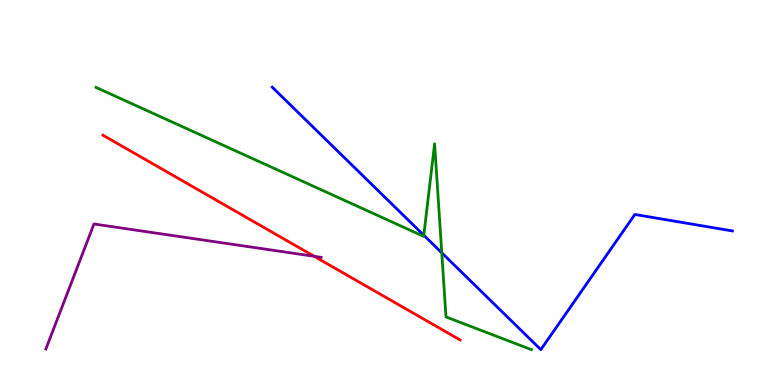[{'lines': ['blue', 'red'], 'intersections': []}, {'lines': ['green', 'red'], 'intersections': []}, {'lines': ['purple', 'red'], 'intersections': [{'x': 4.05, 'y': 3.34}]}, {'lines': ['blue', 'green'], 'intersections': [{'x': 5.47, 'y': 3.89}, {'x': 5.7, 'y': 3.43}]}, {'lines': ['blue', 'purple'], 'intersections': []}, {'lines': ['green', 'purple'], 'intersections': []}]